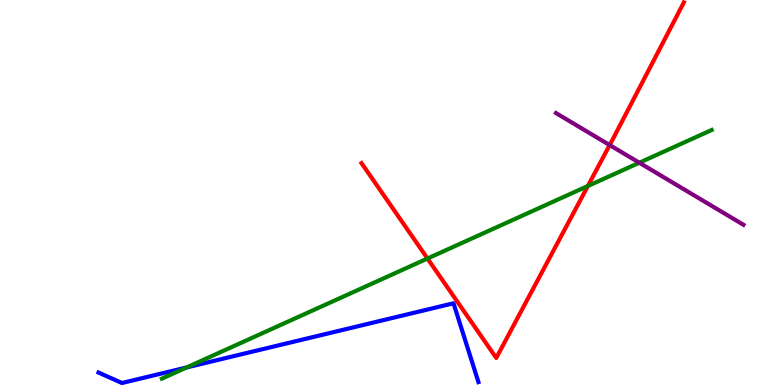[{'lines': ['blue', 'red'], 'intersections': []}, {'lines': ['green', 'red'], 'intersections': [{'x': 5.52, 'y': 3.29}, {'x': 7.59, 'y': 5.17}]}, {'lines': ['purple', 'red'], 'intersections': [{'x': 7.87, 'y': 6.23}]}, {'lines': ['blue', 'green'], 'intersections': [{'x': 2.41, 'y': 0.456}]}, {'lines': ['blue', 'purple'], 'intersections': []}, {'lines': ['green', 'purple'], 'intersections': [{'x': 8.25, 'y': 5.77}]}]